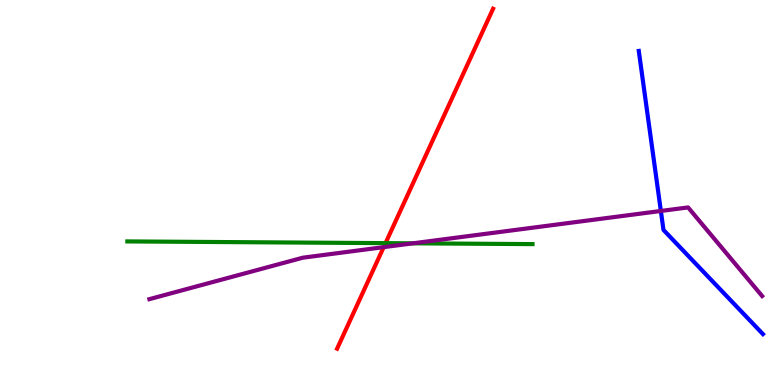[{'lines': ['blue', 'red'], 'intersections': []}, {'lines': ['green', 'red'], 'intersections': [{'x': 4.97, 'y': 3.68}]}, {'lines': ['purple', 'red'], 'intersections': [{'x': 4.95, 'y': 3.58}]}, {'lines': ['blue', 'green'], 'intersections': []}, {'lines': ['blue', 'purple'], 'intersections': [{'x': 8.53, 'y': 4.52}]}, {'lines': ['green', 'purple'], 'intersections': [{'x': 5.33, 'y': 3.68}]}]